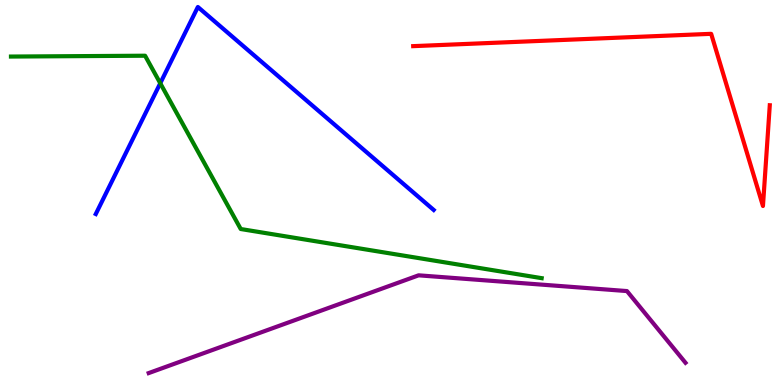[{'lines': ['blue', 'red'], 'intersections': []}, {'lines': ['green', 'red'], 'intersections': []}, {'lines': ['purple', 'red'], 'intersections': []}, {'lines': ['blue', 'green'], 'intersections': [{'x': 2.07, 'y': 7.84}]}, {'lines': ['blue', 'purple'], 'intersections': []}, {'lines': ['green', 'purple'], 'intersections': []}]